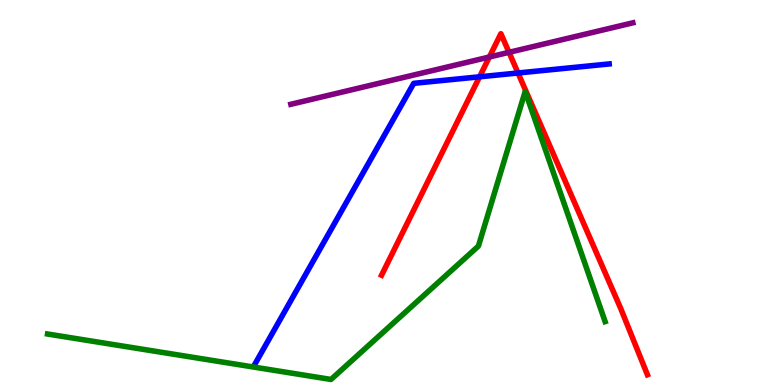[{'lines': ['blue', 'red'], 'intersections': [{'x': 6.19, 'y': 8.01}, {'x': 6.68, 'y': 8.1}]}, {'lines': ['green', 'red'], 'intersections': []}, {'lines': ['purple', 'red'], 'intersections': [{'x': 6.31, 'y': 8.52}, {'x': 6.57, 'y': 8.64}]}, {'lines': ['blue', 'green'], 'intersections': []}, {'lines': ['blue', 'purple'], 'intersections': []}, {'lines': ['green', 'purple'], 'intersections': []}]